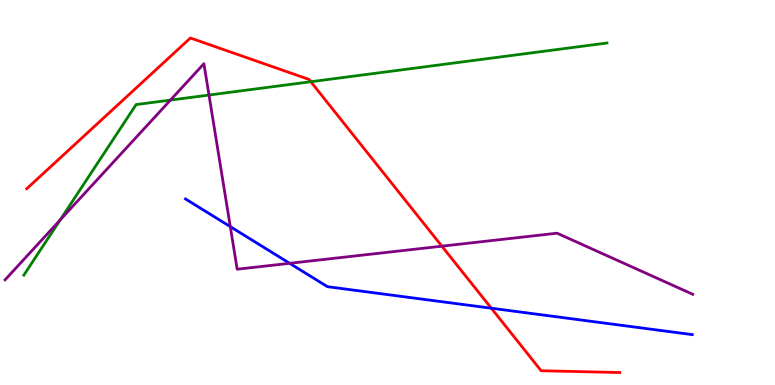[{'lines': ['blue', 'red'], 'intersections': [{'x': 6.34, 'y': 1.99}]}, {'lines': ['green', 'red'], 'intersections': [{'x': 4.01, 'y': 7.88}]}, {'lines': ['purple', 'red'], 'intersections': [{'x': 5.7, 'y': 3.61}]}, {'lines': ['blue', 'green'], 'intersections': []}, {'lines': ['blue', 'purple'], 'intersections': [{'x': 2.97, 'y': 4.11}, {'x': 3.74, 'y': 3.16}]}, {'lines': ['green', 'purple'], 'intersections': [{'x': 0.776, 'y': 4.29}, {'x': 2.2, 'y': 7.4}, {'x': 2.7, 'y': 7.53}]}]